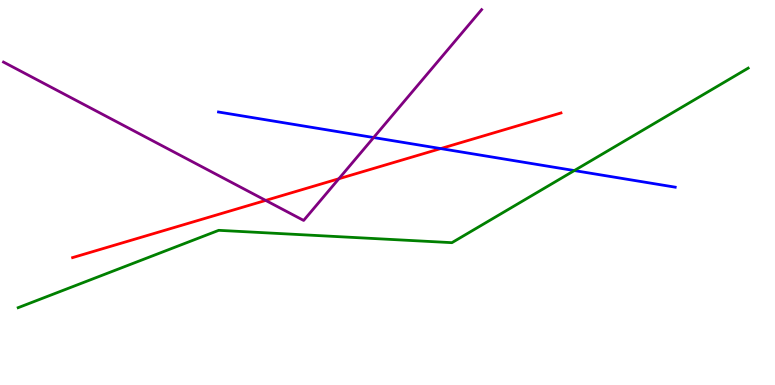[{'lines': ['blue', 'red'], 'intersections': [{'x': 5.69, 'y': 6.14}]}, {'lines': ['green', 'red'], 'intersections': []}, {'lines': ['purple', 'red'], 'intersections': [{'x': 3.43, 'y': 4.79}, {'x': 4.37, 'y': 5.36}]}, {'lines': ['blue', 'green'], 'intersections': [{'x': 7.41, 'y': 5.57}]}, {'lines': ['blue', 'purple'], 'intersections': [{'x': 4.82, 'y': 6.43}]}, {'lines': ['green', 'purple'], 'intersections': []}]